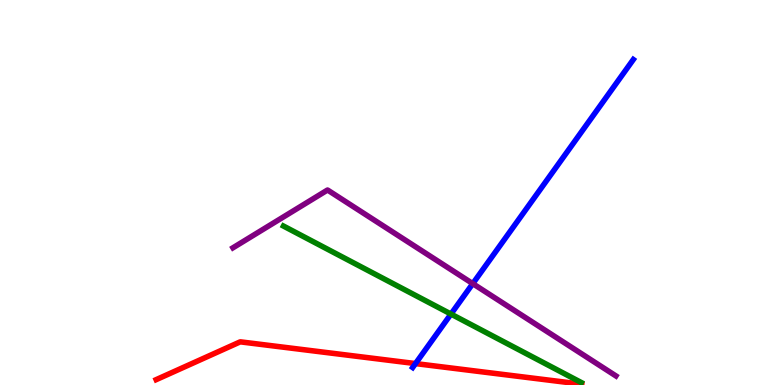[{'lines': ['blue', 'red'], 'intersections': [{'x': 5.36, 'y': 0.556}]}, {'lines': ['green', 'red'], 'intersections': []}, {'lines': ['purple', 'red'], 'intersections': []}, {'lines': ['blue', 'green'], 'intersections': [{'x': 5.82, 'y': 1.84}]}, {'lines': ['blue', 'purple'], 'intersections': [{'x': 6.1, 'y': 2.63}]}, {'lines': ['green', 'purple'], 'intersections': []}]